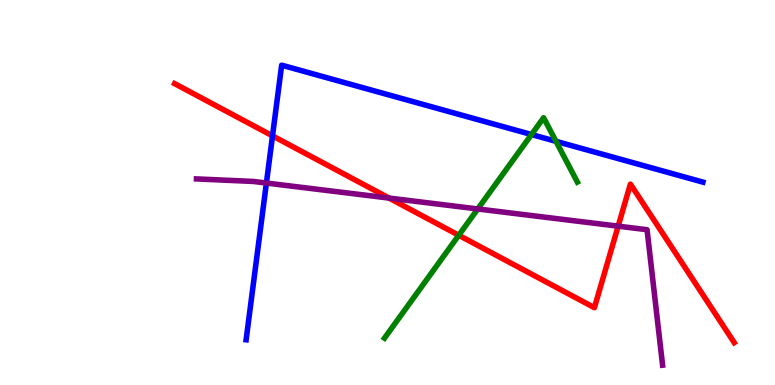[{'lines': ['blue', 'red'], 'intersections': [{'x': 3.52, 'y': 6.47}]}, {'lines': ['green', 'red'], 'intersections': [{'x': 5.92, 'y': 3.89}]}, {'lines': ['purple', 'red'], 'intersections': [{'x': 5.02, 'y': 4.85}, {'x': 7.98, 'y': 4.13}]}, {'lines': ['blue', 'green'], 'intersections': [{'x': 6.86, 'y': 6.51}, {'x': 7.17, 'y': 6.33}]}, {'lines': ['blue', 'purple'], 'intersections': [{'x': 3.44, 'y': 5.25}]}, {'lines': ['green', 'purple'], 'intersections': [{'x': 6.16, 'y': 4.57}]}]